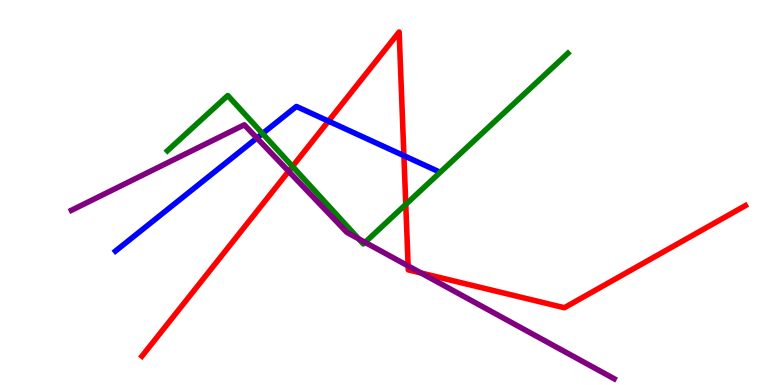[{'lines': ['blue', 'red'], 'intersections': [{'x': 4.24, 'y': 6.85}, {'x': 5.21, 'y': 5.96}]}, {'lines': ['green', 'red'], 'intersections': [{'x': 3.77, 'y': 5.68}, {'x': 5.24, 'y': 4.69}]}, {'lines': ['purple', 'red'], 'intersections': [{'x': 3.72, 'y': 5.55}, {'x': 5.27, 'y': 3.09}, {'x': 5.43, 'y': 2.91}]}, {'lines': ['blue', 'green'], 'intersections': [{'x': 3.39, 'y': 6.53}]}, {'lines': ['blue', 'purple'], 'intersections': [{'x': 3.31, 'y': 6.41}]}, {'lines': ['green', 'purple'], 'intersections': [{'x': 4.63, 'y': 3.8}, {'x': 4.71, 'y': 3.71}]}]